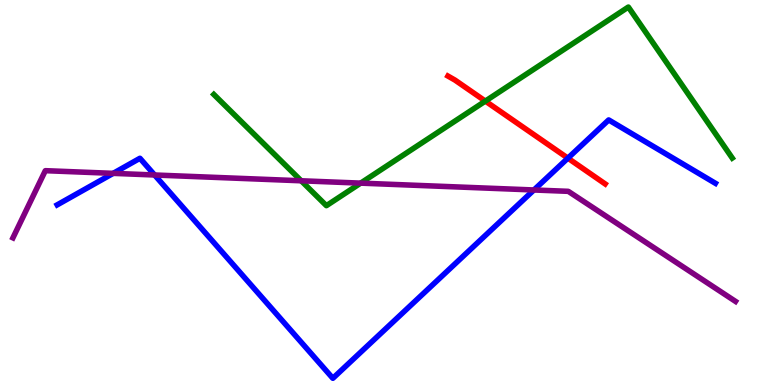[{'lines': ['blue', 'red'], 'intersections': [{'x': 7.33, 'y': 5.89}]}, {'lines': ['green', 'red'], 'intersections': [{'x': 6.26, 'y': 7.37}]}, {'lines': ['purple', 'red'], 'intersections': []}, {'lines': ['blue', 'green'], 'intersections': []}, {'lines': ['blue', 'purple'], 'intersections': [{'x': 1.46, 'y': 5.5}, {'x': 1.99, 'y': 5.45}, {'x': 6.89, 'y': 5.07}]}, {'lines': ['green', 'purple'], 'intersections': [{'x': 3.89, 'y': 5.3}, {'x': 4.65, 'y': 5.24}]}]